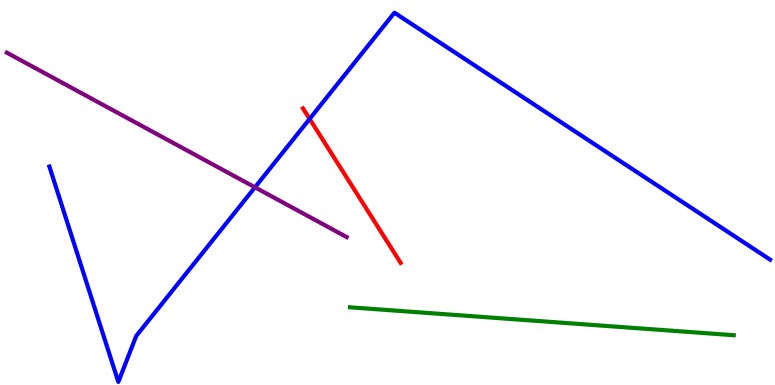[{'lines': ['blue', 'red'], 'intersections': [{'x': 3.99, 'y': 6.91}]}, {'lines': ['green', 'red'], 'intersections': []}, {'lines': ['purple', 'red'], 'intersections': []}, {'lines': ['blue', 'green'], 'intersections': []}, {'lines': ['blue', 'purple'], 'intersections': [{'x': 3.29, 'y': 5.13}]}, {'lines': ['green', 'purple'], 'intersections': []}]